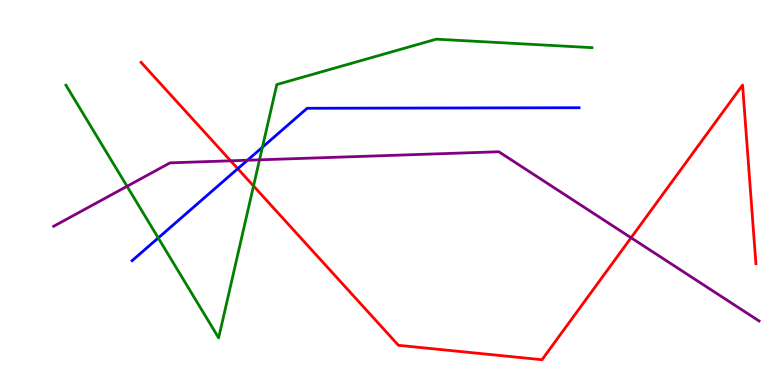[{'lines': ['blue', 'red'], 'intersections': [{'x': 3.07, 'y': 5.62}]}, {'lines': ['green', 'red'], 'intersections': [{'x': 3.27, 'y': 5.17}]}, {'lines': ['purple', 'red'], 'intersections': [{'x': 2.98, 'y': 5.82}, {'x': 8.14, 'y': 3.82}]}, {'lines': ['blue', 'green'], 'intersections': [{'x': 2.04, 'y': 3.82}, {'x': 3.39, 'y': 6.18}]}, {'lines': ['blue', 'purple'], 'intersections': [{'x': 3.19, 'y': 5.84}]}, {'lines': ['green', 'purple'], 'intersections': [{'x': 1.64, 'y': 5.16}, {'x': 3.35, 'y': 5.85}]}]